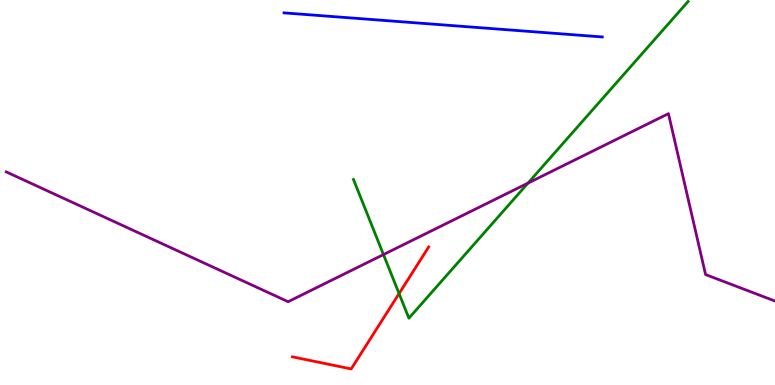[{'lines': ['blue', 'red'], 'intersections': []}, {'lines': ['green', 'red'], 'intersections': [{'x': 5.15, 'y': 2.37}]}, {'lines': ['purple', 'red'], 'intersections': []}, {'lines': ['blue', 'green'], 'intersections': []}, {'lines': ['blue', 'purple'], 'intersections': []}, {'lines': ['green', 'purple'], 'intersections': [{'x': 4.95, 'y': 3.39}, {'x': 6.81, 'y': 5.24}]}]